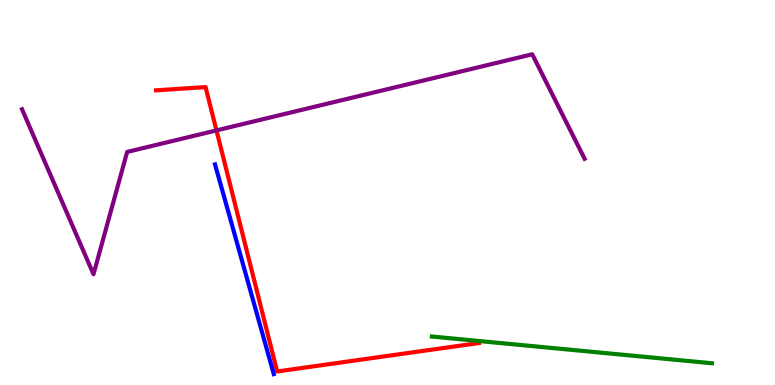[{'lines': ['blue', 'red'], 'intersections': []}, {'lines': ['green', 'red'], 'intersections': []}, {'lines': ['purple', 'red'], 'intersections': [{'x': 2.79, 'y': 6.61}]}, {'lines': ['blue', 'green'], 'intersections': []}, {'lines': ['blue', 'purple'], 'intersections': []}, {'lines': ['green', 'purple'], 'intersections': []}]